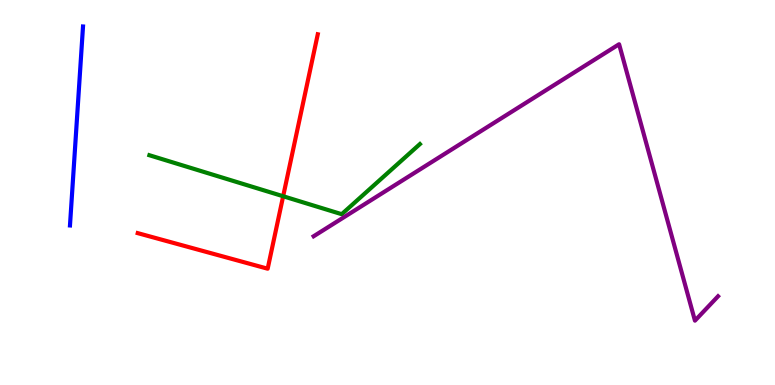[{'lines': ['blue', 'red'], 'intersections': []}, {'lines': ['green', 'red'], 'intersections': [{'x': 3.65, 'y': 4.9}]}, {'lines': ['purple', 'red'], 'intersections': []}, {'lines': ['blue', 'green'], 'intersections': []}, {'lines': ['blue', 'purple'], 'intersections': []}, {'lines': ['green', 'purple'], 'intersections': []}]